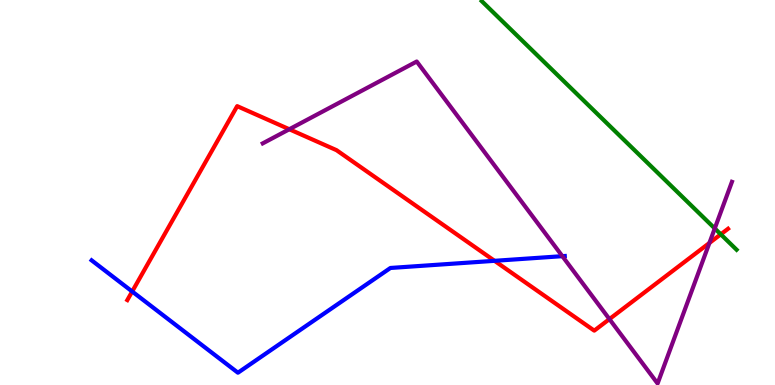[{'lines': ['blue', 'red'], 'intersections': [{'x': 1.71, 'y': 2.43}, {'x': 6.38, 'y': 3.23}]}, {'lines': ['green', 'red'], 'intersections': [{'x': 9.3, 'y': 3.91}]}, {'lines': ['purple', 'red'], 'intersections': [{'x': 3.73, 'y': 6.64}, {'x': 7.86, 'y': 1.71}, {'x': 9.15, 'y': 3.69}]}, {'lines': ['blue', 'green'], 'intersections': []}, {'lines': ['blue', 'purple'], 'intersections': [{'x': 7.26, 'y': 3.35}]}, {'lines': ['green', 'purple'], 'intersections': [{'x': 9.22, 'y': 4.07}]}]